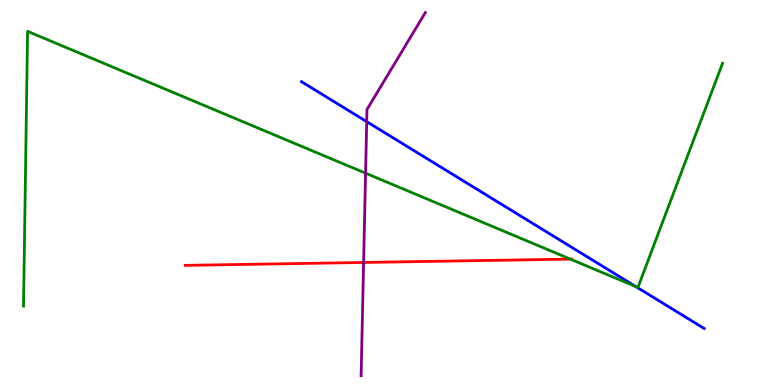[{'lines': ['blue', 'red'], 'intersections': []}, {'lines': ['green', 'red'], 'intersections': [{'x': 7.36, 'y': 3.27}]}, {'lines': ['purple', 'red'], 'intersections': [{'x': 4.69, 'y': 3.18}]}, {'lines': ['blue', 'green'], 'intersections': [{'x': 8.2, 'y': 2.56}]}, {'lines': ['blue', 'purple'], 'intersections': [{'x': 4.73, 'y': 6.84}]}, {'lines': ['green', 'purple'], 'intersections': [{'x': 4.72, 'y': 5.5}]}]